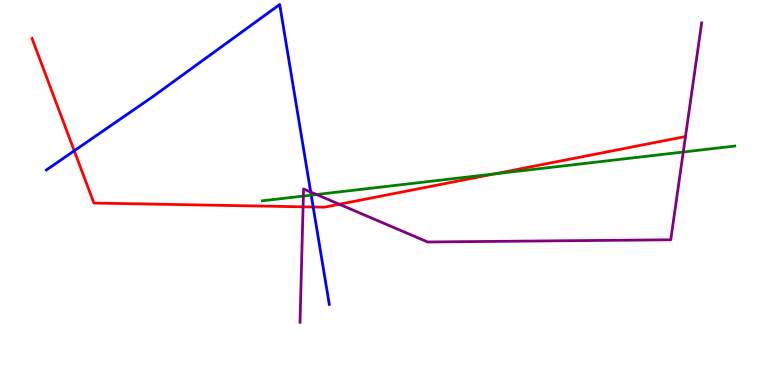[{'lines': ['blue', 'red'], 'intersections': [{'x': 0.958, 'y': 6.08}, {'x': 4.04, 'y': 4.62}]}, {'lines': ['green', 'red'], 'intersections': [{'x': 6.38, 'y': 5.48}]}, {'lines': ['purple', 'red'], 'intersections': [{'x': 3.91, 'y': 4.63}, {'x': 4.38, 'y': 4.69}]}, {'lines': ['blue', 'green'], 'intersections': [{'x': 4.02, 'y': 4.93}]}, {'lines': ['blue', 'purple'], 'intersections': [{'x': 4.01, 'y': 5.01}]}, {'lines': ['green', 'purple'], 'intersections': [{'x': 3.91, 'y': 4.91}, {'x': 4.08, 'y': 4.95}, {'x': 8.82, 'y': 6.05}]}]